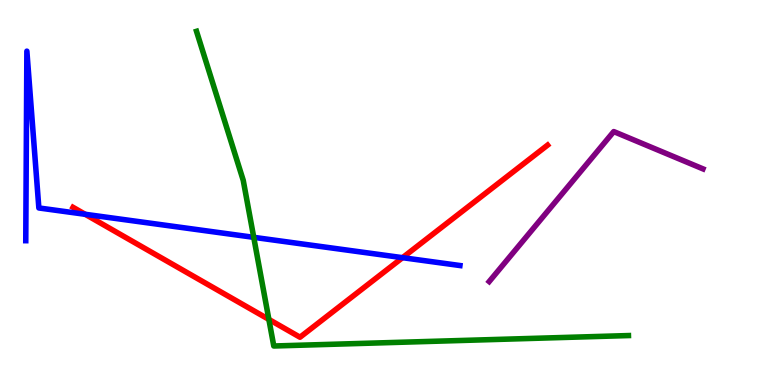[{'lines': ['blue', 'red'], 'intersections': [{'x': 1.1, 'y': 4.43}, {'x': 5.19, 'y': 3.31}]}, {'lines': ['green', 'red'], 'intersections': [{'x': 3.47, 'y': 1.7}]}, {'lines': ['purple', 'red'], 'intersections': []}, {'lines': ['blue', 'green'], 'intersections': [{'x': 3.27, 'y': 3.84}]}, {'lines': ['blue', 'purple'], 'intersections': []}, {'lines': ['green', 'purple'], 'intersections': []}]